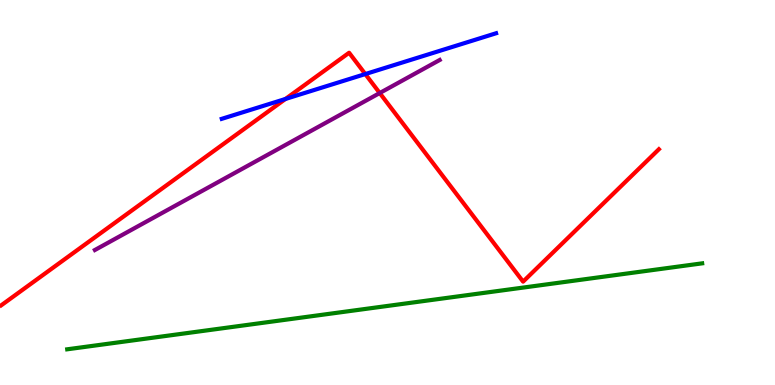[{'lines': ['blue', 'red'], 'intersections': [{'x': 3.68, 'y': 7.43}, {'x': 4.71, 'y': 8.08}]}, {'lines': ['green', 'red'], 'intersections': []}, {'lines': ['purple', 'red'], 'intersections': [{'x': 4.9, 'y': 7.58}]}, {'lines': ['blue', 'green'], 'intersections': []}, {'lines': ['blue', 'purple'], 'intersections': []}, {'lines': ['green', 'purple'], 'intersections': []}]